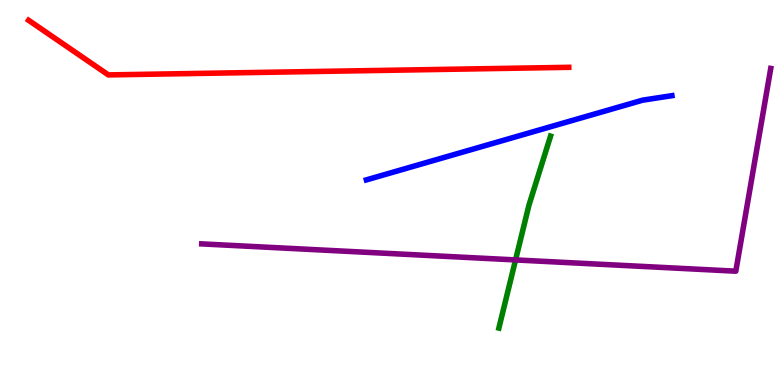[{'lines': ['blue', 'red'], 'intersections': []}, {'lines': ['green', 'red'], 'intersections': []}, {'lines': ['purple', 'red'], 'intersections': []}, {'lines': ['blue', 'green'], 'intersections': []}, {'lines': ['blue', 'purple'], 'intersections': []}, {'lines': ['green', 'purple'], 'intersections': [{'x': 6.65, 'y': 3.25}]}]